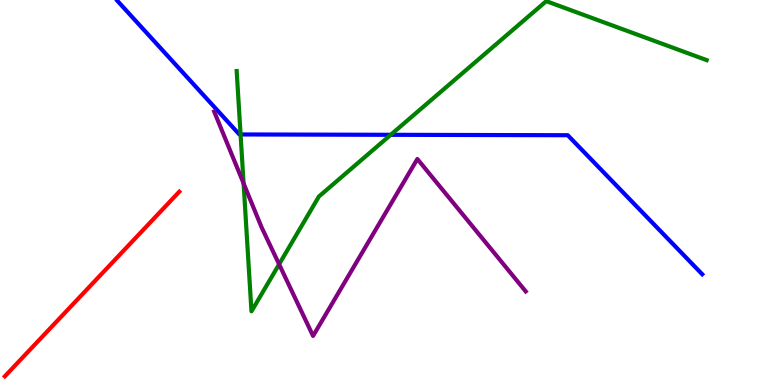[{'lines': ['blue', 'red'], 'intersections': []}, {'lines': ['green', 'red'], 'intersections': []}, {'lines': ['purple', 'red'], 'intersections': []}, {'lines': ['blue', 'green'], 'intersections': [{'x': 3.1, 'y': 6.51}, {'x': 5.04, 'y': 6.5}]}, {'lines': ['blue', 'purple'], 'intersections': []}, {'lines': ['green', 'purple'], 'intersections': [{'x': 3.14, 'y': 5.24}, {'x': 3.6, 'y': 3.14}]}]